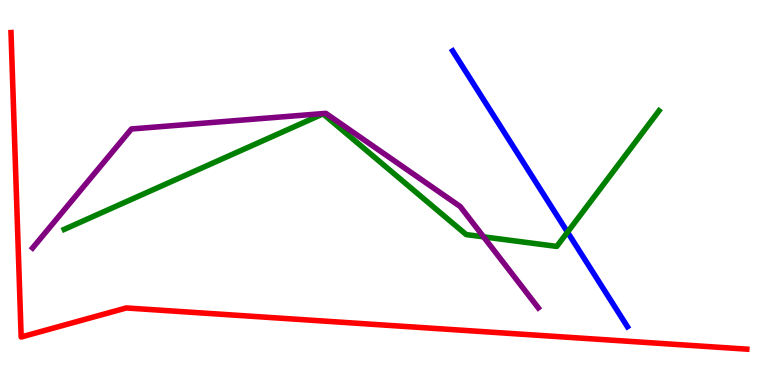[{'lines': ['blue', 'red'], 'intersections': []}, {'lines': ['green', 'red'], 'intersections': []}, {'lines': ['purple', 'red'], 'intersections': []}, {'lines': ['blue', 'green'], 'intersections': [{'x': 7.32, 'y': 3.97}]}, {'lines': ['blue', 'purple'], 'intersections': []}, {'lines': ['green', 'purple'], 'intersections': [{'x': 6.24, 'y': 3.85}]}]